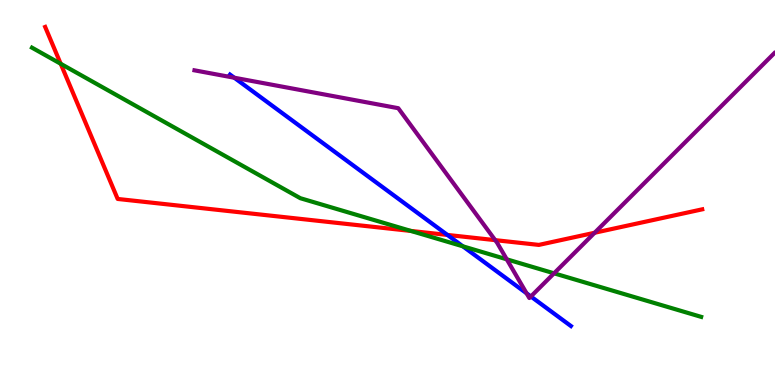[{'lines': ['blue', 'red'], 'intersections': [{'x': 5.77, 'y': 3.9}]}, {'lines': ['green', 'red'], 'intersections': [{'x': 0.783, 'y': 8.34}, {'x': 5.3, 'y': 4.0}]}, {'lines': ['purple', 'red'], 'intersections': [{'x': 6.39, 'y': 3.76}, {'x': 7.67, 'y': 3.95}]}, {'lines': ['blue', 'green'], 'intersections': [{'x': 5.97, 'y': 3.6}]}, {'lines': ['blue', 'purple'], 'intersections': [{'x': 3.02, 'y': 7.98}, {'x': 6.79, 'y': 2.38}, {'x': 6.85, 'y': 2.3}]}, {'lines': ['green', 'purple'], 'intersections': [{'x': 6.54, 'y': 3.26}, {'x': 7.15, 'y': 2.9}]}]